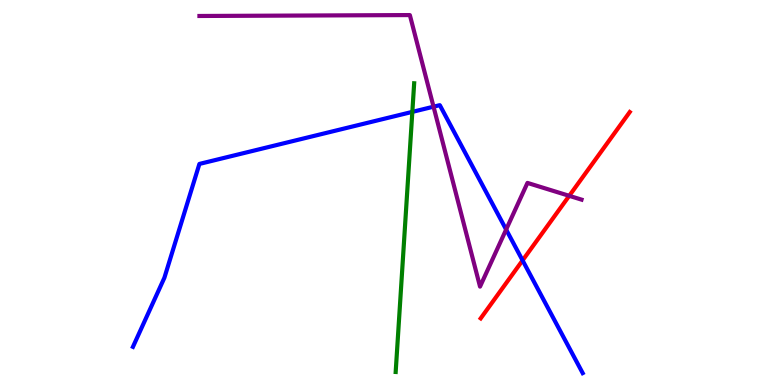[{'lines': ['blue', 'red'], 'intersections': [{'x': 6.74, 'y': 3.24}]}, {'lines': ['green', 'red'], 'intersections': []}, {'lines': ['purple', 'red'], 'intersections': [{'x': 7.34, 'y': 4.91}]}, {'lines': ['blue', 'green'], 'intersections': [{'x': 5.32, 'y': 7.09}]}, {'lines': ['blue', 'purple'], 'intersections': [{'x': 5.59, 'y': 7.23}, {'x': 6.53, 'y': 4.04}]}, {'lines': ['green', 'purple'], 'intersections': []}]